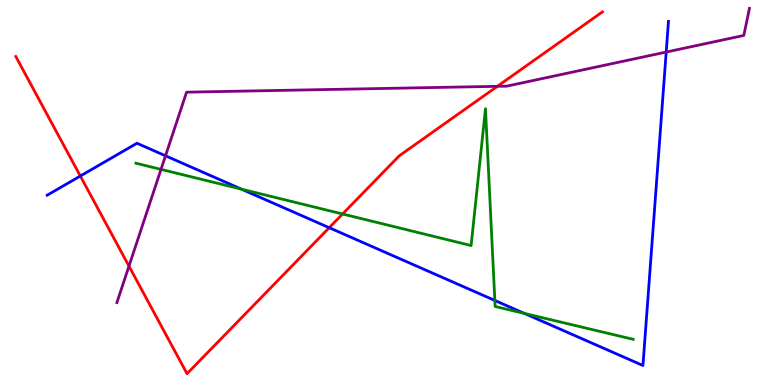[{'lines': ['blue', 'red'], 'intersections': [{'x': 1.04, 'y': 5.43}, {'x': 4.25, 'y': 4.09}]}, {'lines': ['green', 'red'], 'intersections': [{'x': 4.42, 'y': 4.44}]}, {'lines': ['purple', 'red'], 'intersections': [{'x': 1.66, 'y': 3.09}, {'x': 6.42, 'y': 7.76}]}, {'lines': ['blue', 'green'], 'intersections': [{'x': 3.11, 'y': 5.09}, {'x': 6.39, 'y': 2.2}, {'x': 6.77, 'y': 1.86}]}, {'lines': ['blue', 'purple'], 'intersections': [{'x': 2.14, 'y': 5.95}, {'x': 8.6, 'y': 8.65}]}, {'lines': ['green', 'purple'], 'intersections': [{'x': 2.08, 'y': 5.6}]}]